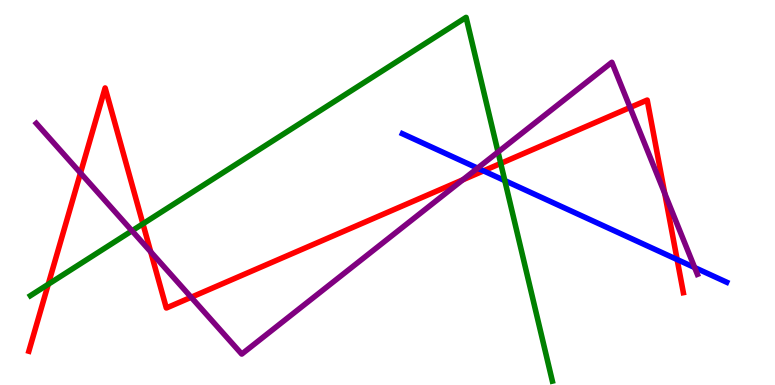[{'lines': ['blue', 'red'], 'intersections': [{'x': 6.24, 'y': 5.56}, {'x': 8.74, 'y': 3.26}]}, {'lines': ['green', 'red'], 'intersections': [{'x': 0.622, 'y': 2.62}, {'x': 1.84, 'y': 4.19}, {'x': 6.46, 'y': 5.76}]}, {'lines': ['purple', 'red'], 'intersections': [{'x': 1.04, 'y': 5.51}, {'x': 1.94, 'y': 3.46}, {'x': 2.47, 'y': 2.28}, {'x': 5.97, 'y': 5.33}, {'x': 8.13, 'y': 7.21}, {'x': 8.58, 'y': 4.98}]}, {'lines': ['blue', 'green'], 'intersections': [{'x': 6.51, 'y': 5.31}]}, {'lines': ['blue', 'purple'], 'intersections': [{'x': 6.16, 'y': 5.63}, {'x': 8.96, 'y': 3.05}]}, {'lines': ['green', 'purple'], 'intersections': [{'x': 1.7, 'y': 4.01}, {'x': 6.43, 'y': 6.05}]}]